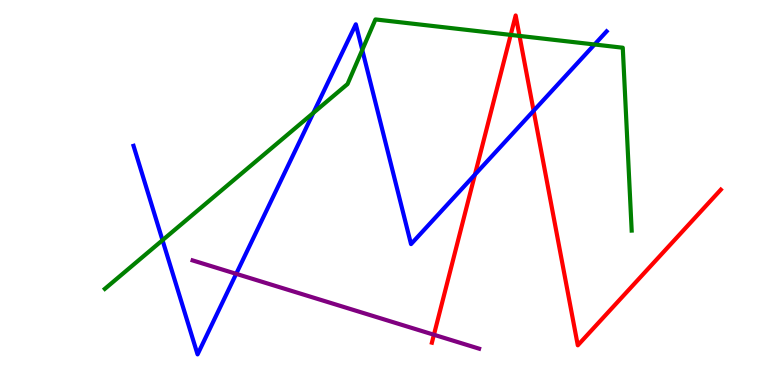[{'lines': ['blue', 'red'], 'intersections': [{'x': 6.13, 'y': 5.46}, {'x': 6.89, 'y': 7.12}]}, {'lines': ['green', 'red'], 'intersections': [{'x': 6.59, 'y': 9.09}, {'x': 6.7, 'y': 9.07}]}, {'lines': ['purple', 'red'], 'intersections': [{'x': 5.6, 'y': 1.31}]}, {'lines': ['blue', 'green'], 'intersections': [{'x': 2.1, 'y': 3.76}, {'x': 4.04, 'y': 7.07}, {'x': 4.67, 'y': 8.7}, {'x': 7.67, 'y': 8.84}]}, {'lines': ['blue', 'purple'], 'intersections': [{'x': 3.05, 'y': 2.89}]}, {'lines': ['green', 'purple'], 'intersections': []}]